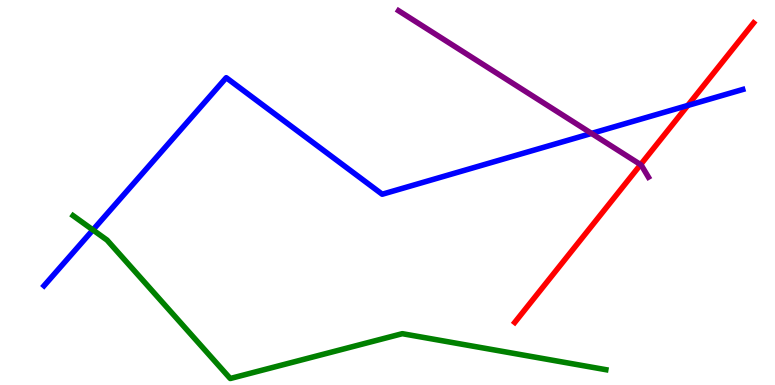[{'lines': ['blue', 'red'], 'intersections': [{'x': 8.87, 'y': 7.26}]}, {'lines': ['green', 'red'], 'intersections': []}, {'lines': ['purple', 'red'], 'intersections': [{'x': 8.27, 'y': 5.72}]}, {'lines': ['blue', 'green'], 'intersections': [{'x': 1.2, 'y': 4.03}]}, {'lines': ['blue', 'purple'], 'intersections': [{'x': 7.63, 'y': 6.53}]}, {'lines': ['green', 'purple'], 'intersections': []}]